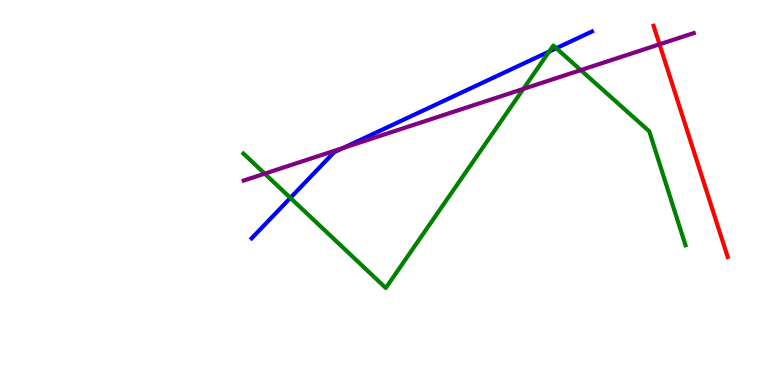[{'lines': ['blue', 'red'], 'intersections': []}, {'lines': ['green', 'red'], 'intersections': []}, {'lines': ['purple', 'red'], 'intersections': [{'x': 8.51, 'y': 8.85}]}, {'lines': ['blue', 'green'], 'intersections': [{'x': 3.75, 'y': 4.86}, {'x': 7.09, 'y': 8.66}, {'x': 7.18, 'y': 8.75}]}, {'lines': ['blue', 'purple'], 'intersections': [{'x': 4.43, 'y': 6.16}]}, {'lines': ['green', 'purple'], 'intersections': [{'x': 3.42, 'y': 5.49}, {'x': 6.75, 'y': 7.69}, {'x': 7.49, 'y': 8.18}]}]